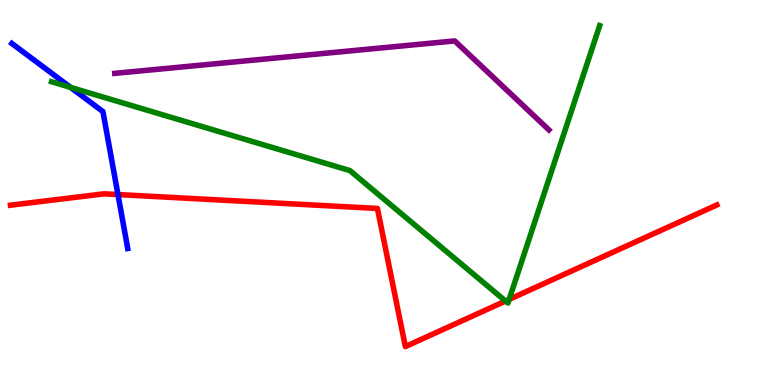[{'lines': ['blue', 'red'], 'intersections': [{'x': 1.52, 'y': 4.95}]}, {'lines': ['green', 'red'], 'intersections': [{'x': 6.52, 'y': 2.18}, {'x': 6.57, 'y': 2.22}]}, {'lines': ['purple', 'red'], 'intersections': []}, {'lines': ['blue', 'green'], 'intersections': [{'x': 0.911, 'y': 7.73}]}, {'lines': ['blue', 'purple'], 'intersections': []}, {'lines': ['green', 'purple'], 'intersections': []}]